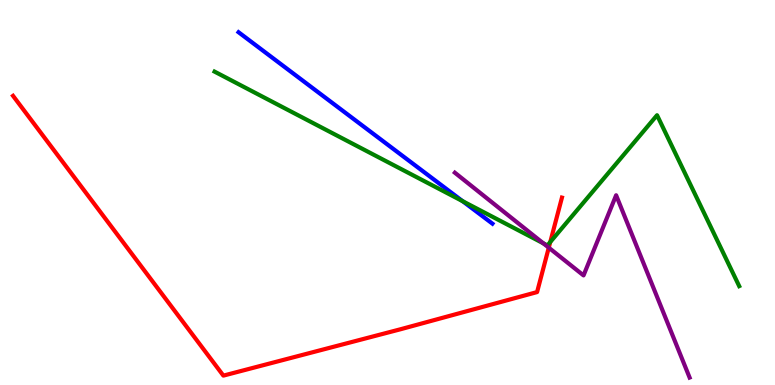[{'lines': ['blue', 'red'], 'intersections': []}, {'lines': ['green', 'red'], 'intersections': [{'x': 7.1, 'y': 3.71}]}, {'lines': ['purple', 'red'], 'intersections': [{'x': 7.08, 'y': 3.57}]}, {'lines': ['blue', 'green'], 'intersections': [{'x': 5.97, 'y': 4.77}]}, {'lines': ['blue', 'purple'], 'intersections': []}, {'lines': ['green', 'purple'], 'intersections': [{'x': 7.01, 'y': 3.68}]}]